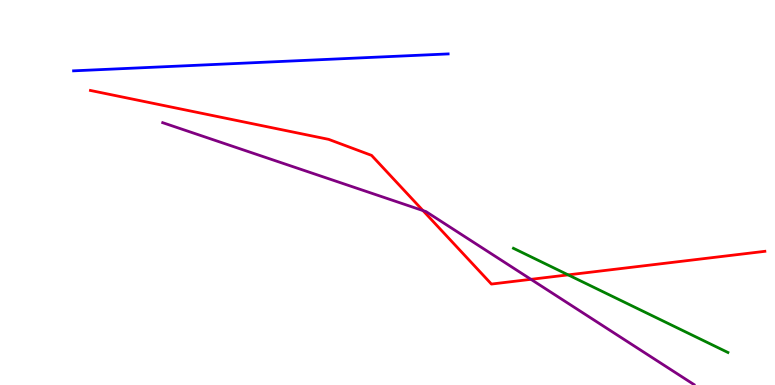[{'lines': ['blue', 'red'], 'intersections': []}, {'lines': ['green', 'red'], 'intersections': [{'x': 7.33, 'y': 2.86}]}, {'lines': ['purple', 'red'], 'intersections': [{'x': 5.46, 'y': 4.53}, {'x': 6.85, 'y': 2.74}]}, {'lines': ['blue', 'green'], 'intersections': []}, {'lines': ['blue', 'purple'], 'intersections': []}, {'lines': ['green', 'purple'], 'intersections': []}]